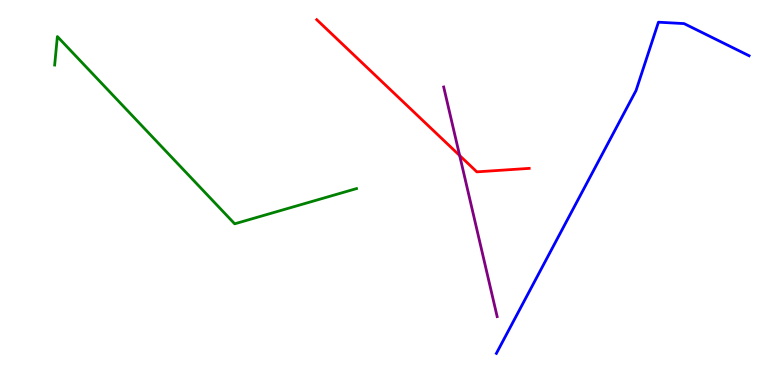[{'lines': ['blue', 'red'], 'intersections': []}, {'lines': ['green', 'red'], 'intersections': []}, {'lines': ['purple', 'red'], 'intersections': [{'x': 5.93, 'y': 5.96}]}, {'lines': ['blue', 'green'], 'intersections': []}, {'lines': ['blue', 'purple'], 'intersections': []}, {'lines': ['green', 'purple'], 'intersections': []}]